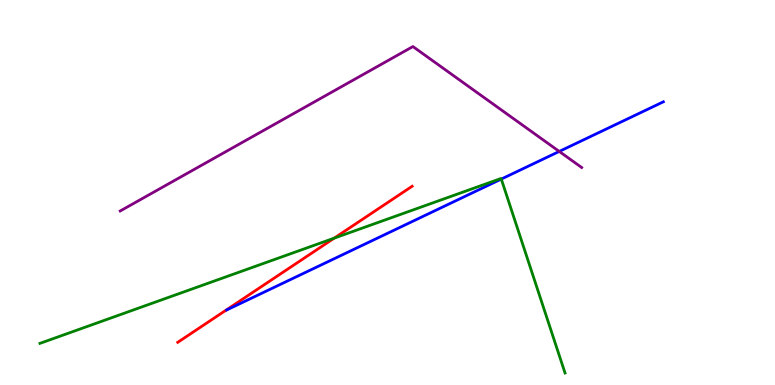[{'lines': ['blue', 'red'], 'intersections': []}, {'lines': ['green', 'red'], 'intersections': [{'x': 4.31, 'y': 3.81}]}, {'lines': ['purple', 'red'], 'intersections': []}, {'lines': ['blue', 'green'], 'intersections': [{'x': 6.47, 'y': 5.35}]}, {'lines': ['blue', 'purple'], 'intersections': [{'x': 7.22, 'y': 6.07}]}, {'lines': ['green', 'purple'], 'intersections': []}]